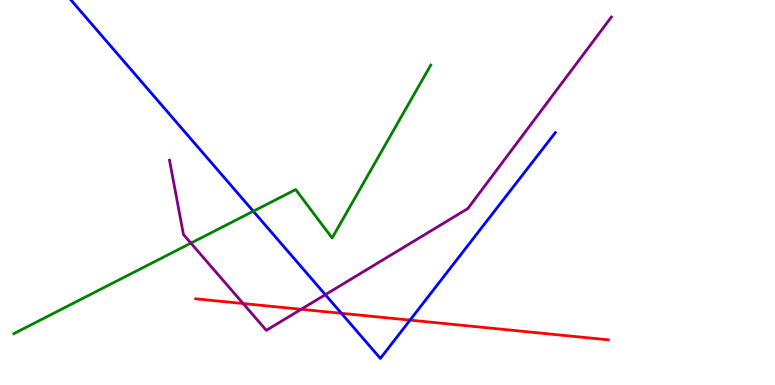[{'lines': ['blue', 'red'], 'intersections': [{'x': 4.41, 'y': 1.86}, {'x': 5.29, 'y': 1.68}]}, {'lines': ['green', 'red'], 'intersections': []}, {'lines': ['purple', 'red'], 'intersections': [{'x': 3.14, 'y': 2.12}, {'x': 3.89, 'y': 1.97}]}, {'lines': ['blue', 'green'], 'intersections': [{'x': 3.27, 'y': 4.51}]}, {'lines': ['blue', 'purple'], 'intersections': [{'x': 4.2, 'y': 2.35}]}, {'lines': ['green', 'purple'], 'intersections': [{'x': 2.46, 'y': 3.68}]}]